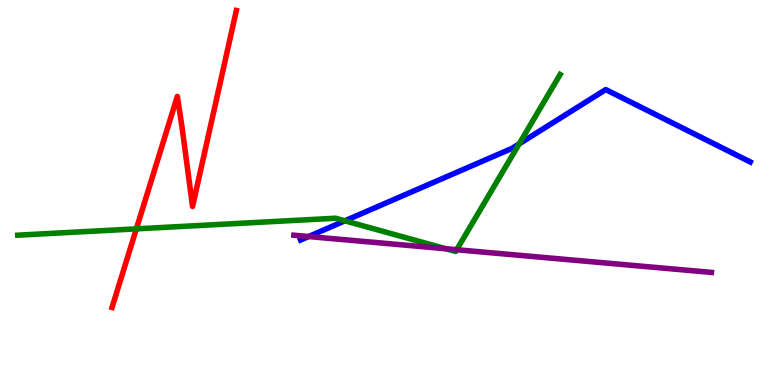[{'lines': ['blue', 'red'], 'intersections': []}, {'lines': ['green', 'red'], 'intersections': [{'x': 1.76, 'y': 4.06}]}, {'lines': ['purple', 'red'], 'intersections': []}, {'lines': ['blue', 'green'], 'intersections': [{'x': 4.45, 'y': 4.26}, {'x': 6.7, 'y': 6.26}]}, {'lines': ['blue', 'purple'], 'intersections': [{'x': 3.98, 'y': 3.86}]}, {'lines': ['green', 'purple'], 'intersections': [{'x': 5.75, 'y': 3.54}, {'x': 5.89, 'y': 3.51}]}]